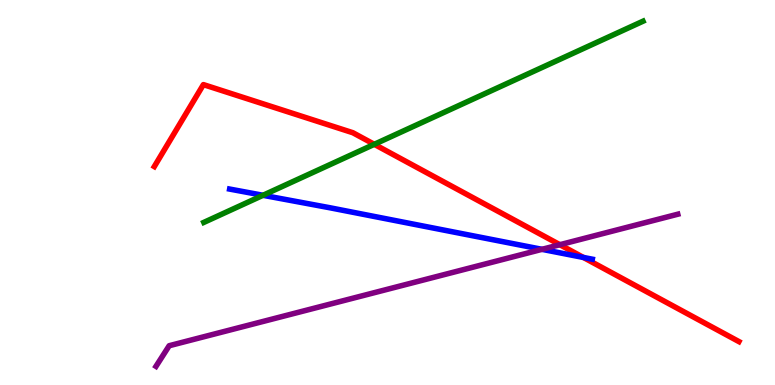[{'lines': ['blue', 'red'], 'intersections': [{'x': 7.53, 'y': 3.31}]}, {'lines': ['green', 'red'], 'intersections': [{'x': 4.83, 'y': 6.25}]}, {'lines': ['purple', 'red'], 'intersections': [{'x': 7.22, 'y': 3.64}]}, {'lines': ['blue', 'green'], 'intersections': [{'x': 3.39, 'y': 4.93}]}, {'lines': ['blue', 'purple'], 'intersections': [{'x': 6.99, 'y': 3.52}]}, {'lines': ['green', 'purple'], 'intersections': []}]